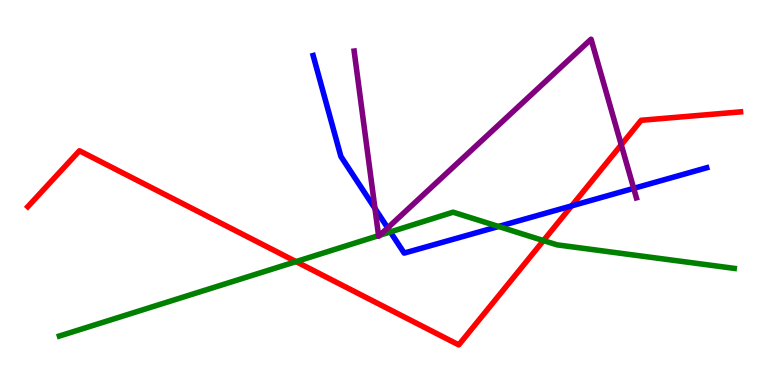[{'lines': ['blue', 'red'], 'intersections': [{'x': 7.38, 'y': 4.65}]}, {'lines': ['green', 'red'], 'intersections': [{'x': 3.82, 'y': 3.21}, {'x': 7.01, 'y': 3.75}]}, {'lines': ['purple', 'red'], 'intersections': [{'x': 8.02, 'y': 6.24}]}, {'lines': ['blue', 'green'], 'intersections': [{'x': 5.04, 'y': 3.98}, {'x': 6.43, 'y': 4.12}]}, {'lines': ['blue', 'purple'], 'intersections': [{'x': 4.84, 'y': 4.59}, {'x': 5.0, 'y': 4.08}, {'x': 8.18, 'y': 5.11}]}, {'lines': ['green', 'purple'], 'intersections': [{'x': 4.88, 'y': 3.88}, {'x': 4.9, 'y': 3.89}]}]